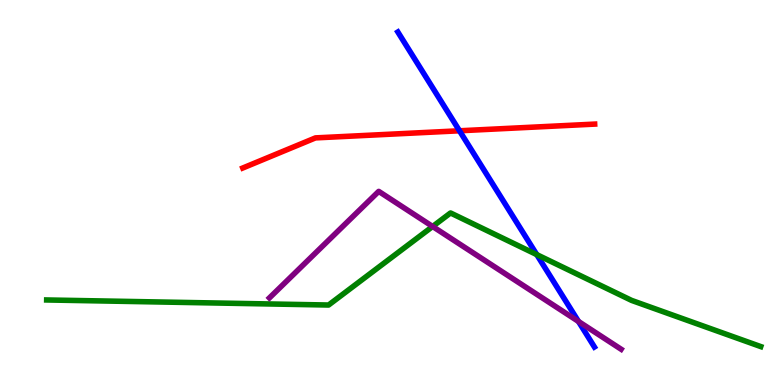[{'lines': ['blue', 'red'], 'intersections': [{'x': 5.93, 'y': 6.6}]}, {'lines': ['green', 'red'], 'intersections': []}, {'lines': ['purple', 'red'], 'intersections': []}, {'lines': ['blue', 'green'], 'intersections': [{'x': 6.93, 'y': 3.39}]}, {'lines': ['blue', 'purple'], 'intersections': [{'x': 7.46, 'y': 1.65}]}, {'lines': ['green', 'purple'], 'intersections': [{'x': 5.58, 'y': 4.12}]}]